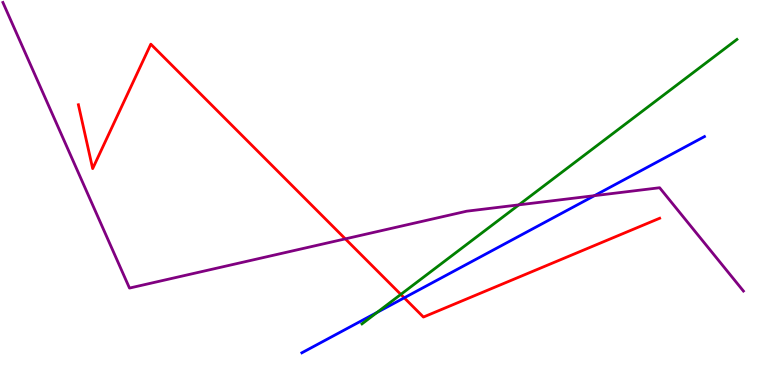[{'lines': ['blue', 'red'], 'intersections': [{'x': 5.22, 'y': 2.26}]}, {'lines': ['green', 'red'], 'intersections': [{'x': 5.17, 'y': 2.35}]}, {'lines': ['purple', 'red'], 'intersections': [{'x': 4.46, 'y': 3.8}]}, {'lines': ['blue', 'green'], 'intersections': [{'x': 4.87, 'y': 1.89}]}, {'lines': ['blue', 'purple'], 'intersections': [{'x': 7.67, 'y': 4.92}]}, {'lines': ['green', 'purple'], 'intersections': [{'x': 6.7, 'y': 4.68}]}]